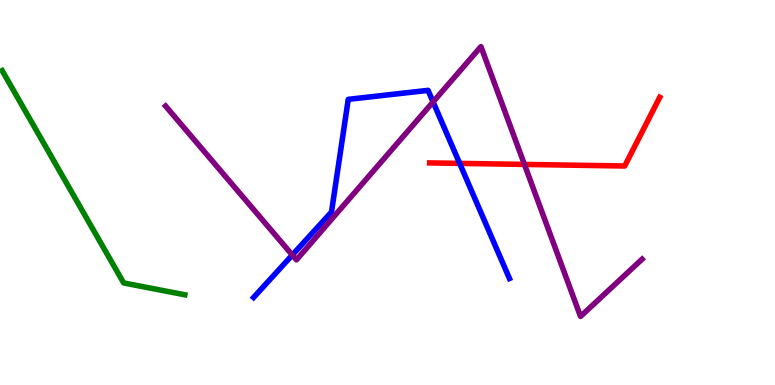[{'lines': ['blue', 'red'], 'intersections': [{'x': 5.93, 'y': 5.76}]}, {'lines': ['green', 'red'], 'intersections': []}, {'lines': ['purple', 'red'], 'intersections': [{'x': 6.77, 'y': 5.73}]}, {'lines': ['blue', 'green'], 'intersections': []}, {'lines': ['blue', 'purple'], 'intersections': [{'x': 3.77, 'y': 3.38}, {'x': 5.59, 'y': 7.35}]}, {'lines': ['green', 'purple'], 'intersections': []}]